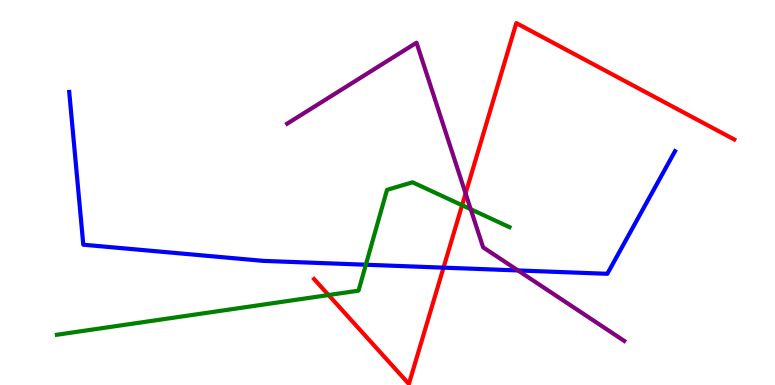[{'lines': ['blue', 'red'], 'intersections': [{'x': 5.72, 'y': 3.05}]}, {'lines': ['green', 'red'], 'intersections': [{'x': 4.24, 'y': 2.34}, {'x': 5.96, 'y': 4.67}]}, {'lines': ['purple', 'red'], 'intersections': [{'x': 6.01, 'y': 4.97}]}, {'lines': ['blue', 'green'], 'intersections': [{'x': 4.72, 'y': 3.12}]}, {'lines': ['blue', 'purple'], 'intersections': [{'x': 6.68, 'y': 2.98}]}, {'lines': ['green', 'purple'], 'intersections': [{'x': 6.07, 'y': 4.57}]}]